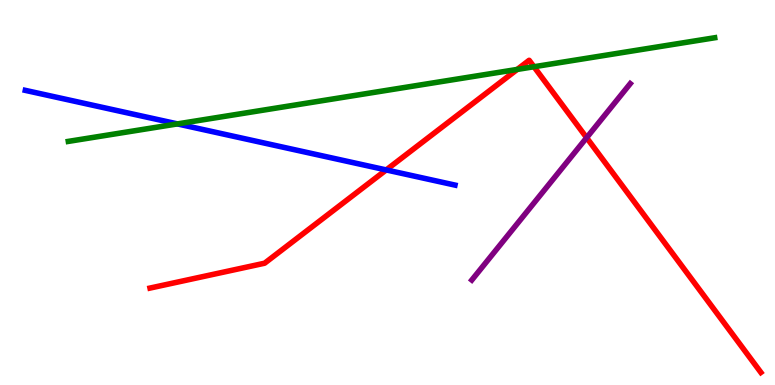[{'lines': ['blue', 'red'], 'intersections': [{'x': 4.98, 'y': 5.59}]}, {'lines': ['green', 'red'], 'intersections': [{'x': 6.67, 'y': 8.2}, {'x': 6.89, 'y': 8.27}]}, {'lines': ['purple', 'red'], 'intersections': [{'x': 7.57, 'y': 6.42}]}, {'lines': ['blue', 'green'], 'intersections': [{'x': 2.29, 'y': 6.78}]}, {'lines': ['blue', 'purple'], 'intersections': []}, {'lines': ['green', 'purple'], 'intersections': []}]